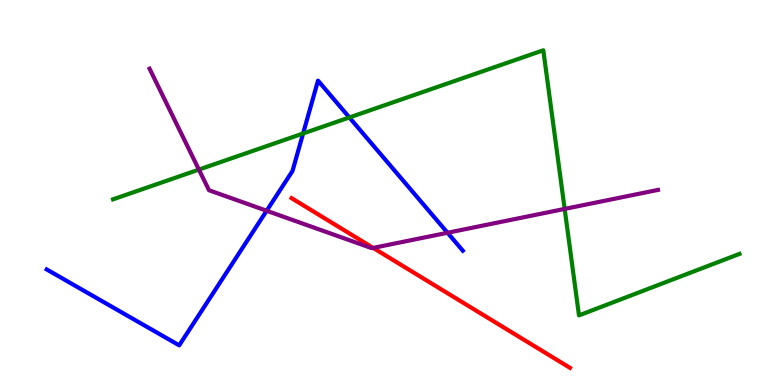[{'lines': ['blue', 'red'], 'intersections': []}, {'lines': ['green', 'red'], 'intersections': []}, {'lines': ['purple', 'red'], 'intersections': [{'x': 4.82, 'y': 3.56}]}, {'lines': ['blue', 'green'], 'intersections': [{'x': 3.91, 'y': 6.53}, {'x': 4.51, 'y': 6.95}]}, {'lines': ['blue', 'purple'], 'intersections': [{'x': 3.44, 'y': 4.53}, {'x': 5.77, 'y': 3.95}]}, {'lines': ['green', 'purple'], 'intersections': [{'x': 2.57, 'y': 5.6}, {'x': 7.29, 'y': 4.57}]}]